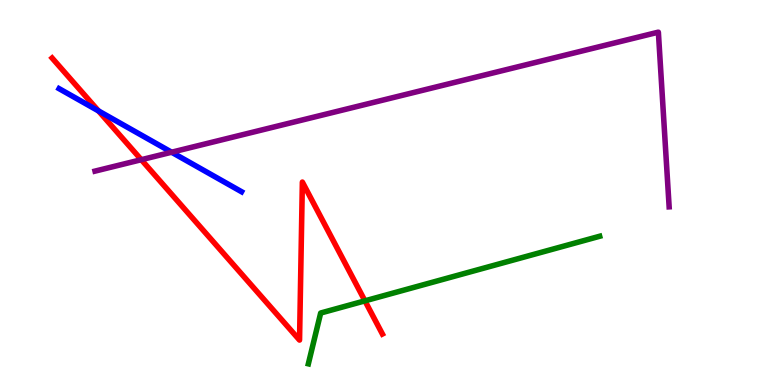[{'lines': ['blue', 'red'], 'intersections': [{'x': 1.27, 'y': 7.12}]}, {'lines': ['green', 'red'], 'intersections': [{'x': 4.71, 'y': 2.19}]}, {'lines': ['purple', 'red'], 'intersections': [{'x': 1.82, 'y': 5.85}]}, {'lines': ['blue', 'green'], 'intersections': []}, {'lines': ['blue', 'purple'], 'intersections': [{'x': 2.21, 'y': 6.05}]}, {'lines': ['green', 'purple'], 'intersections': []}]